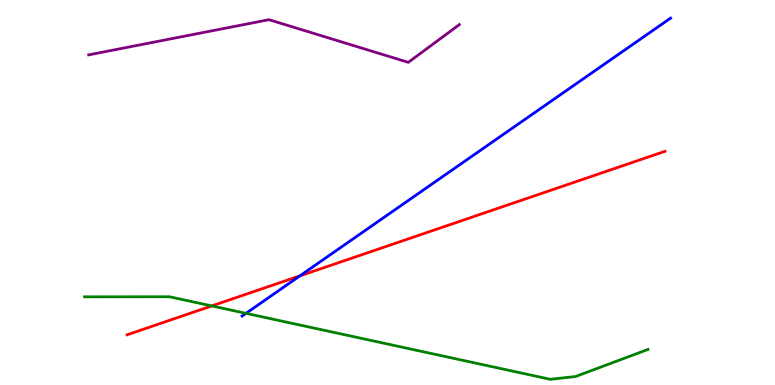[{'lines': ['blue', 'red'], 'intersections': [{'x': 3.87, 'y': 2.83}]}, {'lines': ['green', 'red'], 'intersections': [{'x': 2.73, 'y': 2.05}]}, {'lines': ['purple', 'red'], 'intersections': []}, {'lines': ['blue', 'green'], 'intersections': [{'x': 3.17, 'y': 1.86}]}, {'lines': ['blue', 'purple'], 'intersections': []}, {'lines': ['green', 'purple'], 'intersections': []}]